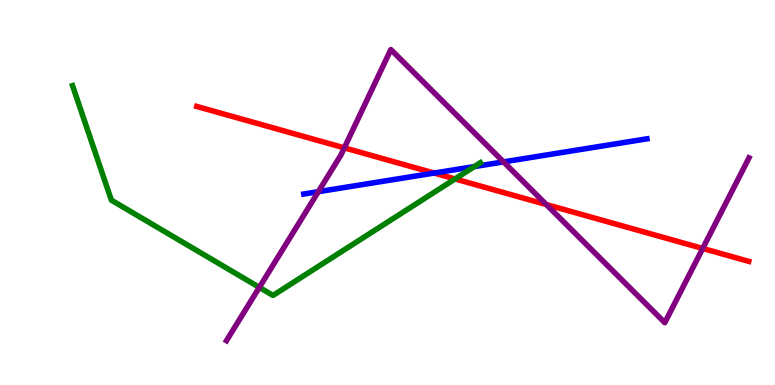[{'lines': ['blue', 'red'], 'intersections': [{'x': 5.6, 'y': 5.5}]}, {'lines': ['green', 'red'], 'intersections': [{'x': 5.87, 'y': 5.35}]}, {'lines': ['purple', 'red'], 'intersections': [{'x': 4.44, 'y': 6.16}, {'x': 7.05, 'y': 4.69}, {'x': 9.07, 'y': 3.55}]}, {'lines': ['blue', 'green'], 'intersections': [{'x': 6.12, 'y': 5.67}]}, {'lines': ['blue', 'purple'], 'intersections': [{'x': 4.11, 'y': 5.02}, {'x': 6.5, 'y': 5.79}]}, {'lines': ['green', 'purple'], 'intersections': [{'x': 3.35, 'y': 2.54}]}]